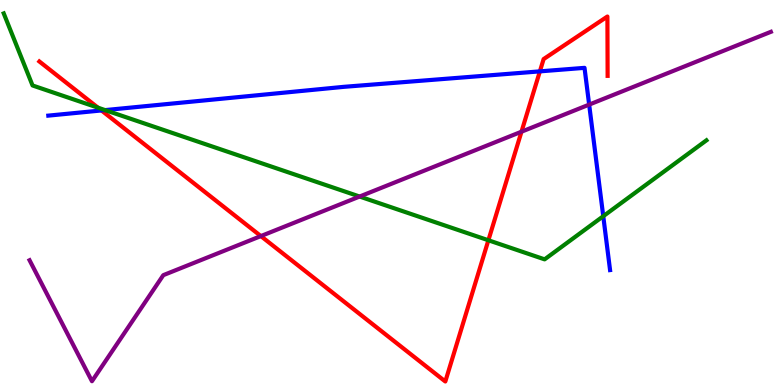[{'lines': ['blue', 'red'], 'intersections': [{'x': 1.31, 'y': 7.13}, {'x': 6.97, 'y': 8.15}]}, {'lines': ['green', 'red'], 'intersections': [{'x': 1.26, 'y': 7.2}, {'x': 6.3, 'y': 3.76}]}, {'lines': ['purple', 'red'], 'intersections': [{'x': 3.37, 'y': 3.87}, {'x': 6.73, 'y': 6.58}]}, {'lines': ['blue', 'green'], 'intersections': [{'x': 1.36, 'y': 7.14}, {'x': 7.78, 'y': 4.38}]}, {'lines': ['blue', 'purple'], 'intersections': [{'x': 7.6, 'y': 7.28}]}, {'lines': ['green', 'purple'], 'intersections': [{'x': 4.64, 'y': 4.9}]}]